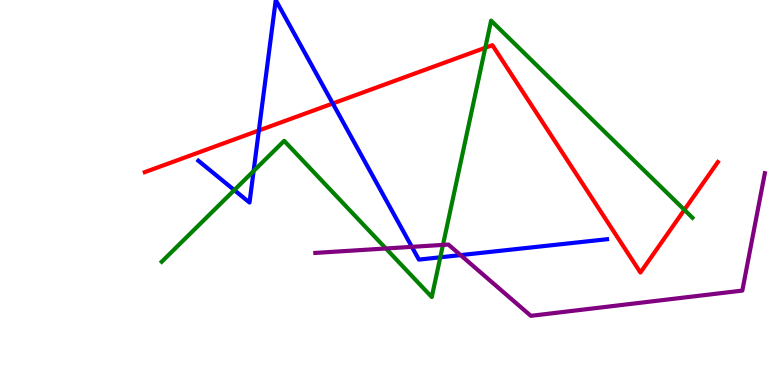[{'lines': ['blue', 'red'], 'intersections': [{'x': 3.34, 'y': 6.61}, {'x': 4.29, 'y': 7.31}]}, {'lines': ['green', 'red'], 'intersections': [{'x': 6.26, 'y': 8.76}, {'x': 8.83, 'y': 4.55}]}, {'lines': ['purple', 'red'], 'intersections': []}, {'lines': ['blue', 'green'], 'intersections': [{'x': 3.02, 'y': 5.06}, {'x': 3.27, 'y': 5.56}, {'x': 5.68, 'y': 3.32}]}, {'lines': ['blue', 'purple'], 'intersections': [{'x': 5.31, 'y': 3.59}, {'x': 5.94, 'y': 3.37}]}, {'lines': ['green', 'purple'], 'intersections': [{'x': 4.98, 'y': 3.55}, {'x': 5.72, 'y': 3.64}]}]